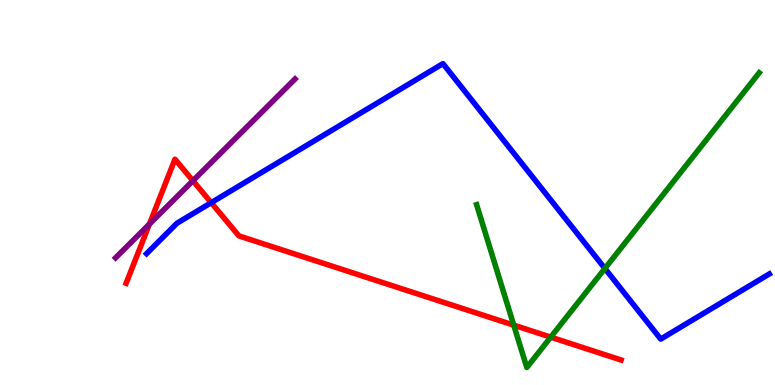[{'lines': ['blue', 'red'], 'intersections': [{'x': 2.73, 'y': 4.74}]}, {'lines': ['green', 'red'], 'intersections': [{'x': 6.63, 'y': 1.55}, {'x': 7.11, 'y': 1.24}]}, {'lines': ['purple', 'red'], 'intersections': [{'x': 1.93, 'y': 4.18}, {'x': 2.49, 'y': 5.31}]}, {'lines': ['blue', 'green'], 'intersections': [{'x': 7.81, 'y': 3.03}]}, {'lines': ['blue', 'purple'], 'intersections': []}, {'lines': ['green', 'purple'], 'intersections': []}]